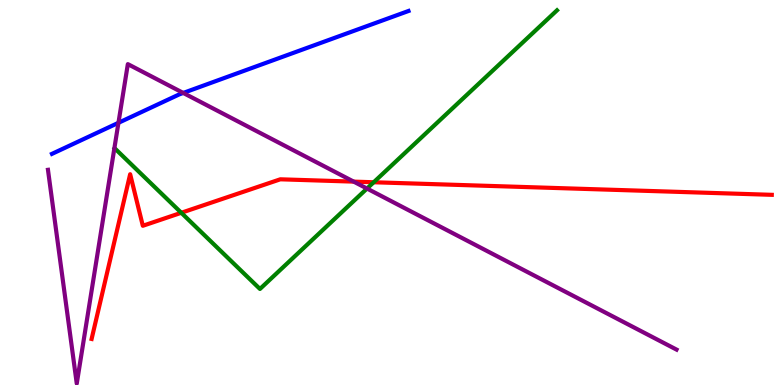[{'lines': ['blue', 'red'], 'intersections': []}, {'lines': ['green', 'red'], 'intersections': [{'x': 2.34, 'y': 4.47}, {'x': 4.82, 'y': 5.27}]}, {'lines': ['purple', 'red'], 'intersections': [{'x': 4.56, 'y': 5.28}]}, {'lines': ['blue', 'green'], 'intersections': []}, {'lines': ['blue', 'purple'], 'intersections': [{'x': 1.53, 'y': 6.81}, {'x': 2.36, 'y': 7.59}]}, {'lines': ['green', 'purple'], 'intersections': [{'x': 4.74, 'y': 5.1}]}]